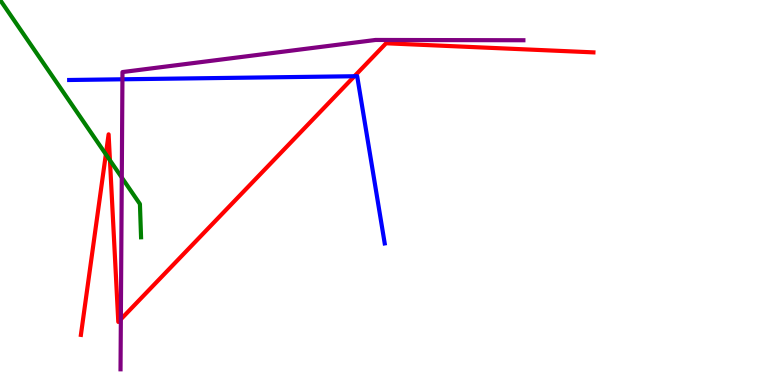[{'lines': ['blue', 'red'], 'intersections': [{'x': 4.57, 'y': 8.02}]}, {'lines': ['green', 'red'], 'intersections': [{'x': 1.37, 'y': 5.99}, {'x': 1.42, 'y': 5.84}]}, {'lines': ['purple', 'red'], 'intersections': [{'x': 1.56, 'y': 1.71}]}, {'lines': ['blue', 'green'], 'intersections': []}, {'lines': ['blue', 'purple'], 'intersections': [{'x': 1.58, 'y': 7.94}]}, {'lines': ['green', 'purple'], 'intersections': [{'x': 1.57, 'y': 5.39}]}]